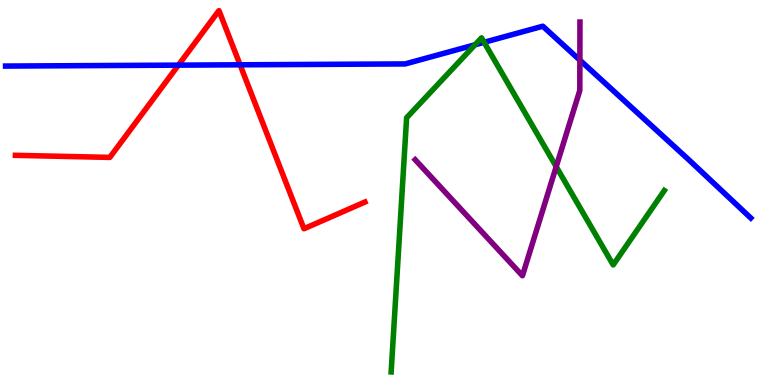[{'lines': ['blue', 'red'], 'intersections': [{'x': 2.3, 'y': 8.31}, {'x': 3.1, 'y': 8.32}]}, {'lines': ['green', 'red'], 'intersections': []}, {'lines': ['purple', 'red'], 'intersections': []}, {'lines': ['blue', 'green'], 'intersections': [{'x': 6.13, 'y': 8.84}, {'x': 6.25, 'y': 8.9}]}, {'lines': ['blue', 'purple'], 'intersections': [{'x': 7.48, 'y': 8.44}]}, {'lines': ['green', 'purple'], 'intersections': [{'x': 7.18, 'y': 5.67}]}]